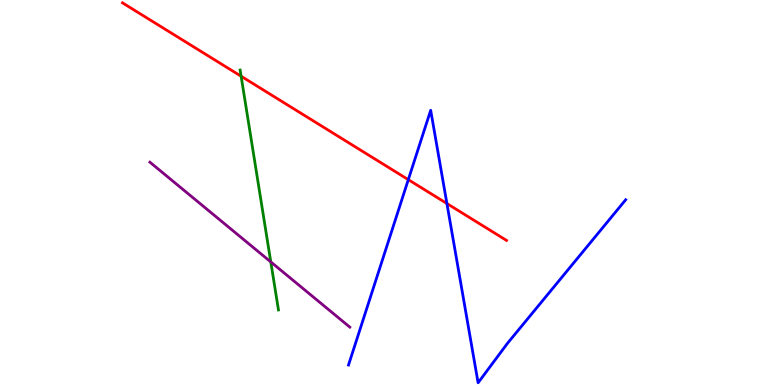[{'lines': ['blue', 'red'], 'intersections': [{'x': 5.27, 'y': 5.33}, {'x': 5.77, 'y': 4.71}]}, {'lines': ['green', 'red'], 'intersections': [{'x': 3.11, 'y': 8.02}]}, {'lines': ['purple', 'red'], 'intersections': []}, {'lines': ['blue', 'green'], 'intersections': []}, {'lines': ['blue', 'purple'], 'intersections': []}, {'lines': ['green', 'purple'], 'intersections': [{'x': 3.49, 'y': 3.2}]}]